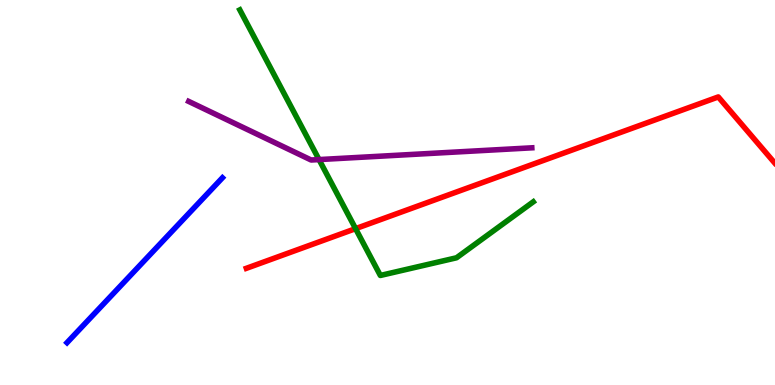[{'lines': ['blue', 'red'], 'intersections': []}, {'lines': ['green', 'red'], 'intersections': [{'x': 4.59, 'y': 4.06}]}, {'lines': ['purple', 'red'], 'intersections': []}, {'lines': ['blue', 'green'], 'intersections': []}, {'lines': ['blue', 'purple'], 'intersections': []}, {'lines': ['green', 'purple'], 'intersections': [{'x': 4.12, 'y': 5.86}]}]